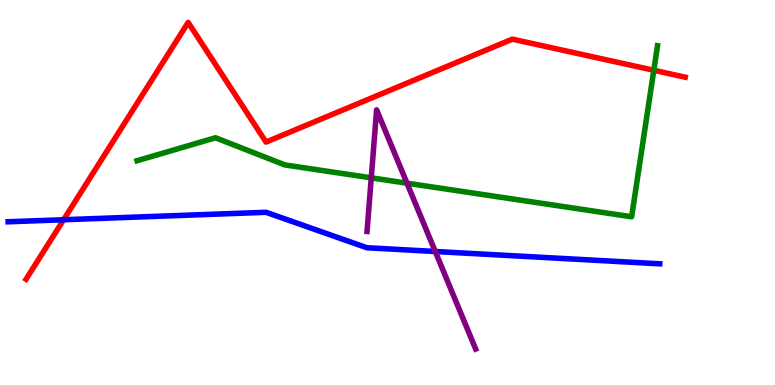[{'lines': ['blue', 'red'], 'intersections': [{'x': 0.821, 'y': 4.29}]}, {'lines': ['green', 'red'], 'intersections': [{'x': 8.44, 'y': 8.17}]}, {'lines': ['purple', 'red'], 'intersections': []}, {'lines': ['blue', 'green'], 'intersections': []}, {'lines': ['blue', 'purple'], 'intersections': [{'x': 5.62, 'y': 3.47}]}, {'lines': ['green', 'purple'], 'intersections': [{'x': 4.79, 'y': 5.38}, {'x': 5.25, 'y': 5.24}]}]